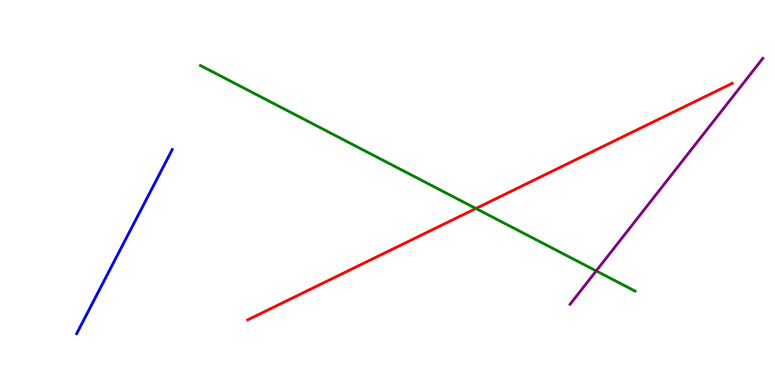[{'lines': ['blue', 'red'], 'intersections': []}, {'lines': ['green', 'red'], 'intersections': [{'x': 6.14, 'y': 4.59}]}, {'lines': ['purple', 'red'], 'intersections': []}, {'lines': ['blue', 'green'], 'intersections': []}, {'lines': ['blue', 'purple'], 'intersections': []}, {'lines': ['green', 'purple'], 'intersections': [{'x': 7.69, 'y': 2.96}]}]